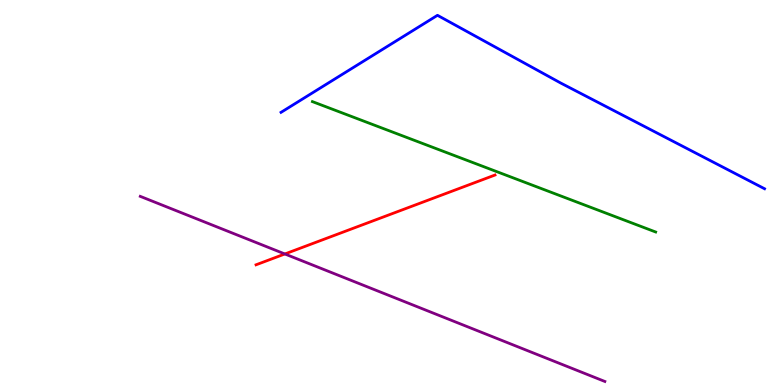[{'lines': ['blue', 'red'], 'intersections': []}, {'lines': ['green', 'red'], 'intersections': []}, {'lines': ['purple', 'red'], 'intersections': [{'x': 3.68, 'y': 3.4}]}, {'lines': ['blue', 'green'], 'intersections': []}, {'lines': ['blue', 'purple'], 'intersections': []}, {'lines': ['green', 'purple'], 'intersections': []}]